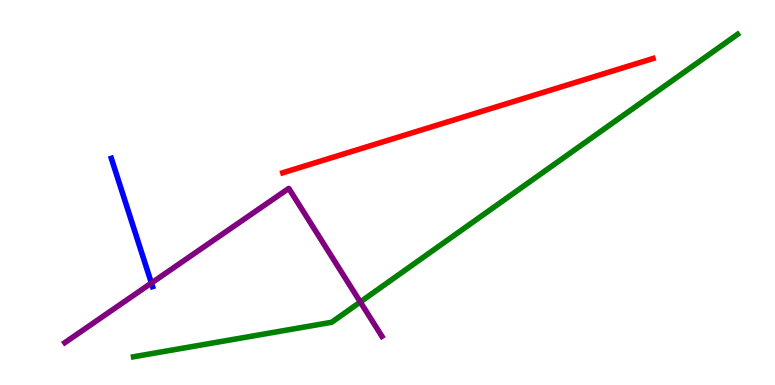[{'lines': ['blue', 'red'], 'intersections': []}, {'lines': ['green', 'red'], 'intersections': []}, {'lines': ['purple', 'red'], 'intersections': []}, {'lines': ['blue', 'green'], 'intersections': []}, {'lines': ['blue', 'purple'], 'intersections': [{'x': 1.95, 'y': 2.65}]}, {'lines': ['green', 'purple'], 'intersections': [{'x': 4.65, 'y': 2.16}]}]